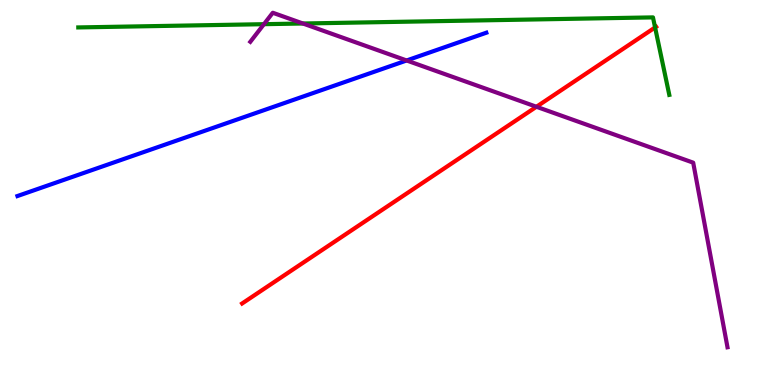[{'lines': ['blue', 'red'], 'intersections': []}, {'lines': ['green', 'red'], 'intersections': [{'x': 8.45, 'y': 9.29}]}, {'lines': ['purple', 'red'], 'intersections': [{'x': 6.92, 'y': 7.23}]}, {'lines': ['blue', 'green'], 'intersections': []}, {'lines': ['blue', 'purple'], 'intersections': [{'x': 5.25, 'y': 8.43}]}, {'lines': ['green', 'purple'], 'intersections': [{'x': 3.41, 'y': 9.37}, {'x': 3.91, 'y': 9.39}]}]